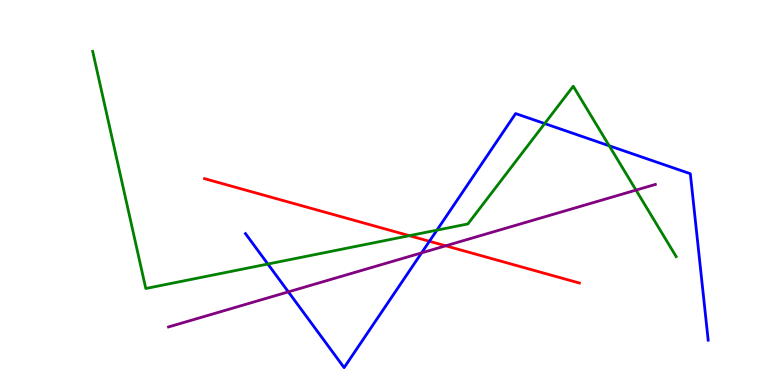[{'lines': ['blue', 'red'], 'intersections': [{'x': 5.54, 'y': 3.73}]}, {'lines': ['green', 'red'], 'intersections': [{'x': 5.28, 'y': 3.88}]}, {'lines': ['purple', 'red'], 'intersections': [{'x': 5.75, 'y': 3.62}]}, {'lines': ['blue', 'green'], 'intersections': [{'x': 3.46, 'y': 3.14}, {'x': 5.64, 'y': 4.02}, {'x': 7.03, 'y': 6.79}, {'x': 7.86, 'y': 6.21}]}, {'lines': ['blue', 'purple'], 'intersections': [{'x': 3.72, 'y': 2.42}, {'x': 5.44, 'y': 3.43}]}, {'lines': ['green', 'purple'], 'intersections': [{'x': 8.21, 'y': 5.06}]}]